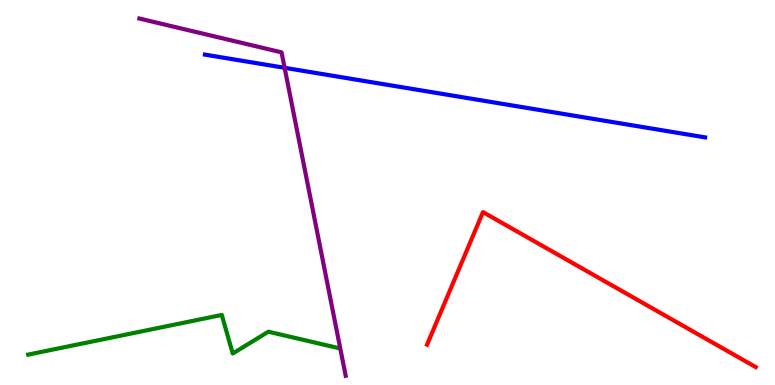[{'lines': ['blue', 'red'], 'intersections': []}, {'lines': ['green', 'red'], 'intersections': []}, {'lines': ['purple', 'red'], 'intersections': []}, {'lines': ['blue', 'green'], 'intersections': []}, {'lines': ['blue', 'purple'], 'intersections': [{'x': 3.67, 'y': 8.24}]}, {'lines': ['green', 'purple'], 'intersections': []}]